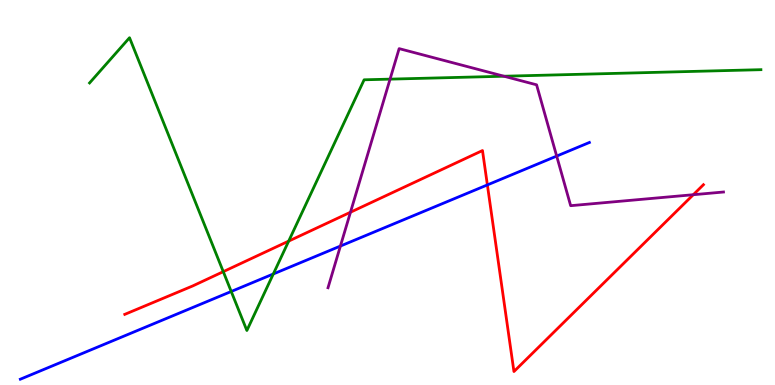[{'lines': ['blue', 'red'], 'intersections': [{'x': 6.29, 'y': 5.2}]}, {'lines': ['green', 'red'], 'intersections': [{'x': 2.88, 'y': 2.94}, {'x': 3.72, 'y': 3.74}]}, {'lines': ['purple', 'red'], 'intersections': [{'x': 4.52, 'y': 4.49}, {'x': 8.95, 'y': 4.94}]}, {'lines': ['blue', 'green'], 'intersections': [{'x': 2.98, 'y': 2.43}, {'x': 3.53, 'y': 2.88}]}, {'lines': ['blue', 'purple'], 'intersections': [{'x': 4.39, 'y': 3.61}, {'x': 7.18, 'y': 5.95}]}, {'lines': ['green', 'purple'], 'intersections': [{'x': 5.03, 'y': 7.94}, {'x': 6.5, 'y': 8.02}]}]